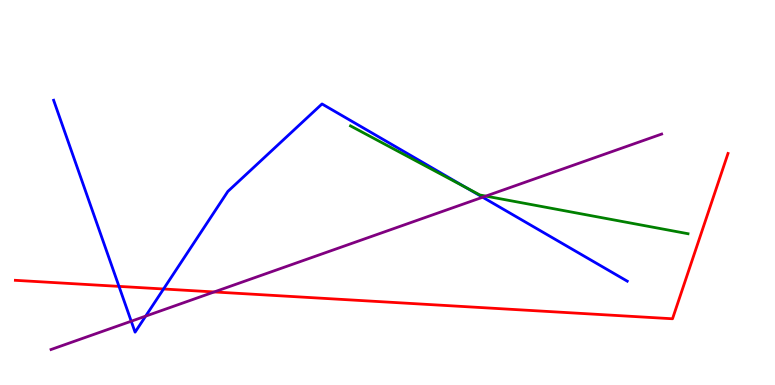[{'lines': ['blue', 'red'], 'intersections': [{'x': 1.54, 'y': 2.56}, {'x': 2.11, 'y': 2.49}]}, {'lines': ['green', 'red'], 'intersections': []}, {'lines': ['purple', 'red'], 'intersections': [{'x': 2.76, 'y': 2.42}]}, {'lines': ['blue', 'green'], 'intersections': [{'x': 6.02, 'y': 5.12}]}, {'lines': ['blue', 'purple'], 'intersections': [{'x': 1.69, 'y': 1.66}, {'x': 1.88, 'y': 1.79}, {'x': 6.23, 'y': 4.88}]}, {'lines': ['green', 'purple'], 'intersections': [{'x': 6.27, 'y': 4.91}]}]